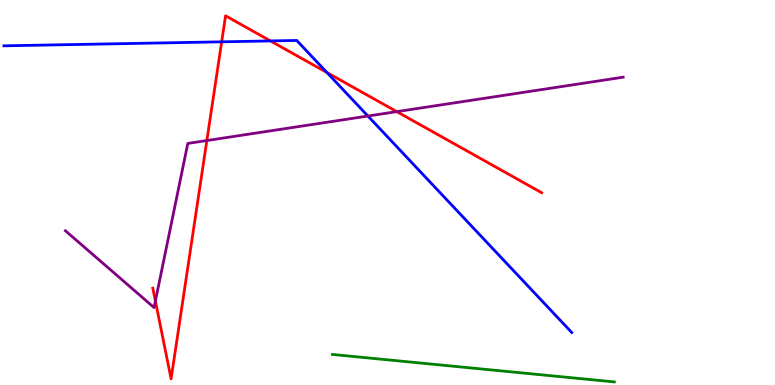[{'lines': ['blue', 'red'], 'intersections': [{'x': 2.86, 'y': 8.91}, {'x': 3.49, 'y': 8.94}, {'x': 4.22, 'y': 8.11}]}, {'lines': ['green', 'red'], 'intersections': []}, {'lines': ['purple', 'red'], 'intersections': [{'x': 2.01, 'y': 2.18}, {'x': 2.67, 'y': 6.35}, {'x': 5.12, 'y': 7.1}]}, {'lines': ['blue', 'green'], 'intersections': []}, {'lines': ['blue', 'purple'], 'intersections': [{'x': 4.75, 'y': 6.99}]}, {'lines': ['green', 'purple'], 'intersections': []}]